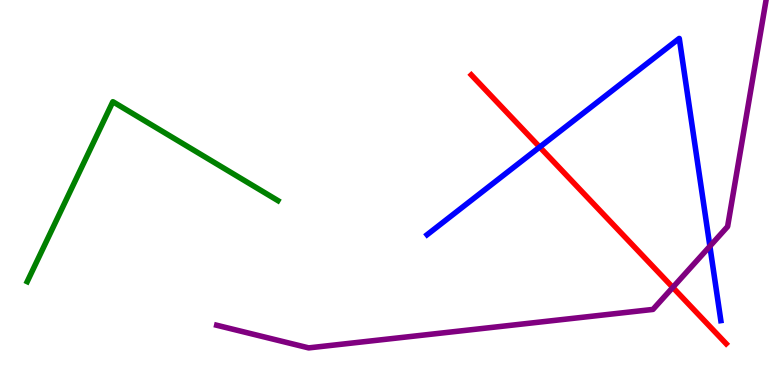[{'lines': ['blue', 'red'], 'intersections': [{'x': 6.96, 'y': 6.18}]}, {'lines': ['green', 'red'], 'intersections': []}, {'lines': ['purple', 'red'], 'intersections': [{'x': 8.68, 'y': 2.53}]}, {'lines': ['blue', 'green'], 'intersections': []}, {'lines': ['blue', 'purple'], 'intersections': [{'x': 9.16, 'y': 3.6}]}, {'lines': ['green', 'purple'], 'intersections': []}]